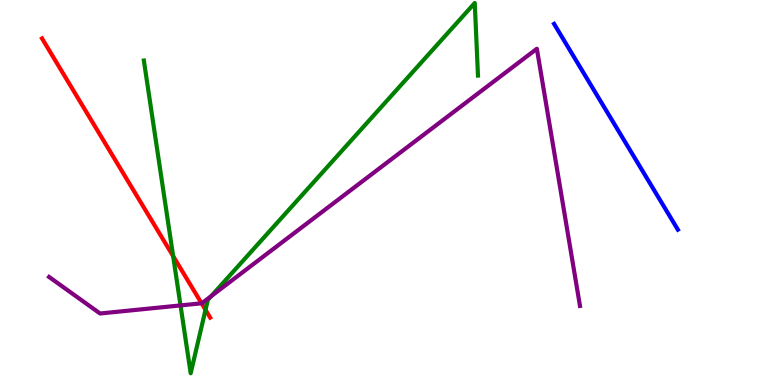[{'lines': ['blue', 'red'], 'intersections': []}, {'lines': ['green', 'red'], 'intersections': [{'x': 2.23, 'y': 3.35}, {'x': 2.65, 'y': 1.95}]}, {'lines': ['purple', 'red'], 'intersections': [{'x': 2.6, 'y': 2.12}]}, {'lines': ['blue', 'green'], 'intersections': []}, {'lines': ['blue', 'purple'], 'intersections': []}, {'lines': ['green', 'purple'], 'intersections': [{'x': 2.33, 'y': 2.07}, {'x': 2.72, 'y': 2.31}]}]